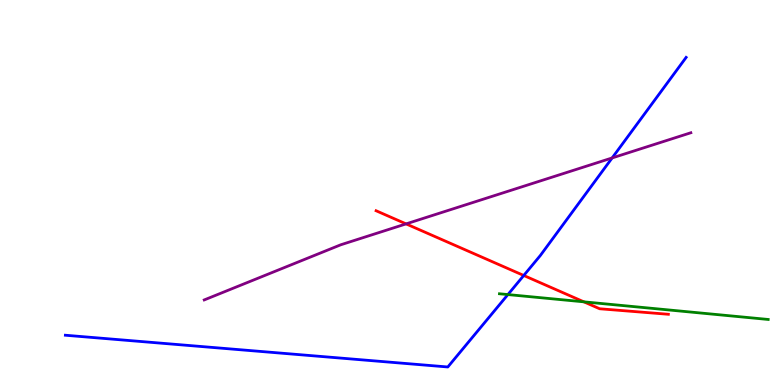[{'lines': ['blue', 'red'], 'intersections': [{'x': 6.76, 'y': 2.84}]}, {'lines': ['green', 'red'], 'intersections': [{'x': 7.53, 'y': 2.16}]}, {'lines': ['purple', 'red'], 'intersections': [{'x': 5.24, 'y': 4.18}]}, {'lines': ['blue', 'green'], 'intersections': [{'x': 6.55, 'y': 2.35}]}, {'lines': ['blue', 'purple'], 'intersections': [{'x': 7.9, 'y': 5.9}]}, {'lines': ['green', 'purple'], 'intersections': []}]